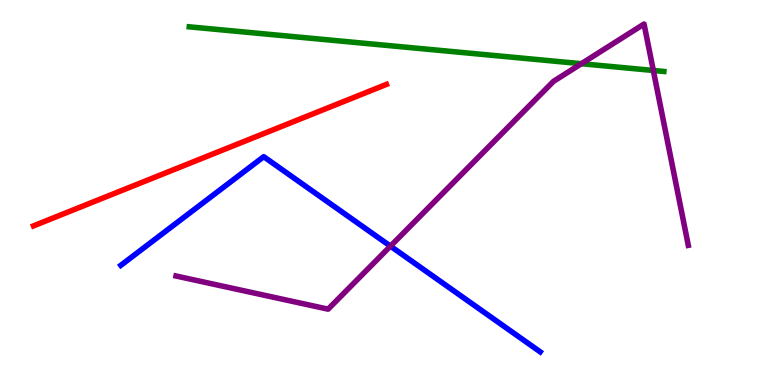[{'lines': ['blue', 'red'], 'intersections': []}, {'lines': ['green', 'red'], 'intersections': []}, {'lines': ['purple', 'red'], 'intersections': []}, {'lines': ['blue', 'green'], 'intersections': []}, {'lines': ['blue', 'purple'], 'intersections': [{'x': 5.04, 'y': 3.61}]}, {'lines': ['green', 'purple'], 'intersections': [{'x': 7.5, 'y': 8.35}, {'x': 8.43, 'y': 8.17}]}]